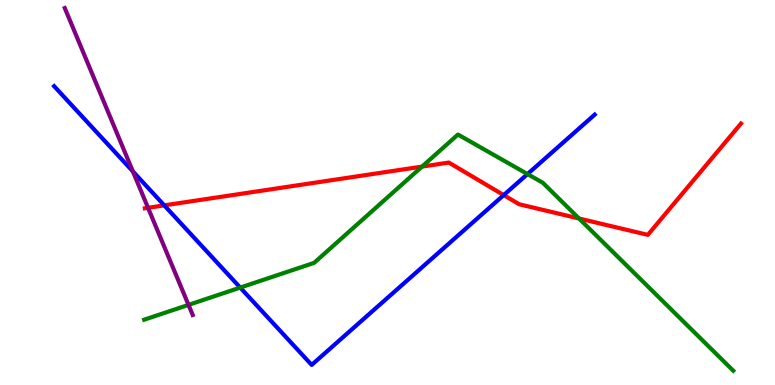[{'lines': ['blue', 'red'], 'intersections': [{'x': 2.12, 'y': 4.67}, {'x': 6.5, 'y': 4.93}]}, {'lines': ['green', 'red'], 'intersections': [{'x': 5.45, 'y': 5.67}, {'x': 7.47, 'y': 4.32}]}, {'lines': ['purple', 'red'], 'intersections': [{'x': 1.91, 'y': 4.6}]}, {'lines': ['blue', 'green'], 'intersections': [{'x': 3.1, 'y': 2.53}, {'x': 6.81, 'y': 5.48}]}, {'lines': ['blue', 'purple'], 'intersections': [{'x': 1.71, 'y': 5.55}]}, {'lines': ['green', 'purple'], 'intersections': [{'x': 2.43, 'y': 2.08}]}]